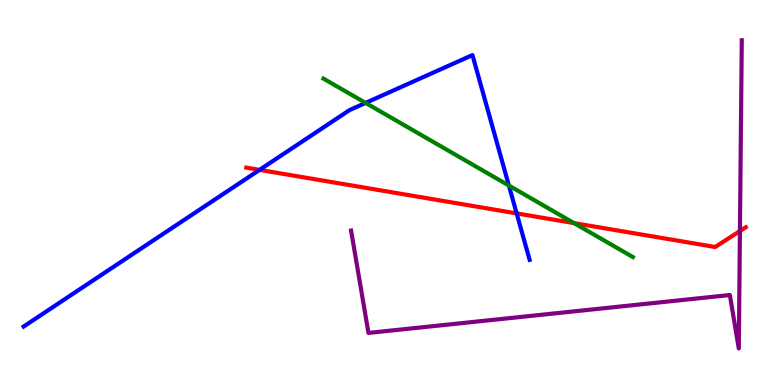[{'lines': ['blue', 'red'], 'intersections': [{'x': 3.35, 'y': 5.59}, {'x': 6.67, 'y': 4.46}]}, {'lines': ['green', 'red'], 'intersections': [{'x': 7.41, 'y': 4.2}]}, {'lines': ['purple', 'red'], 'intersections': [{'x': 9.55, 'y': 4.0}]}, {'lines': ['blue', 'green'], 'intersections': [{'x': 4.72, 'y': 7.33}, {'x': 6.57, 'y': 5.18}]}, {'lines': ['blue', 'purple'], 'intersections': []}, {'lines': ['green', 'purple'], 'intersections': []}]